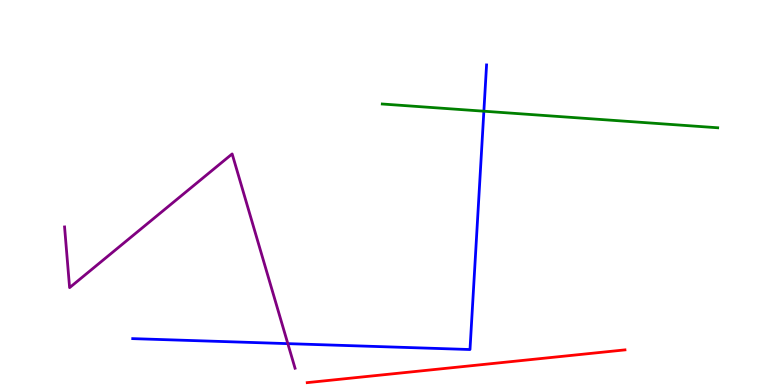[{'lines': ['blue', 'red'], 'intersections': []}, {'lines': ['green', 'red'], 'intersections': []}, {'lines': ['purple', 'red'], 'intersections': []}, {'lines': ['blue', 'green'], 'intersections': [{'x': 6.24, 'y': 7.11}]}, {'lines': ['blue', 'purple'], 'intersections': [{'x': 3.71, 'y': 1.07}]}, {'lines': ['green', 'purple'], 'intersections': []}]